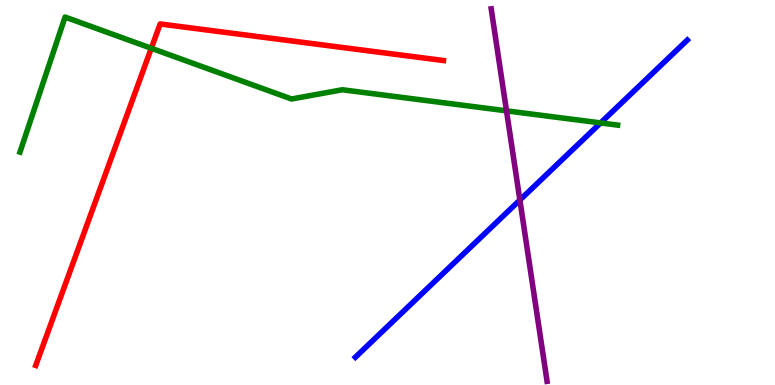[{'lines': ['blue', 'red'], 'intersections': []}, {'lines': ['green', 'red'], 'intersections': [{'x': 1.95, 'y': 8.75}]}, {'lines': ['purple', 'red'], 'intersections': []}, {'lines': ['blue', 'green'], 'intersections': [{'x': 7.75, 'y': 6.81}]}, {'lines': ['blue', 'purple'], 'intersections': [{'x': 6.71, 'y': 4.8}]}, {'lines': ['green', 'purple'], 'intersections': [{'x': 6.54, 'y': 7.12}]}]